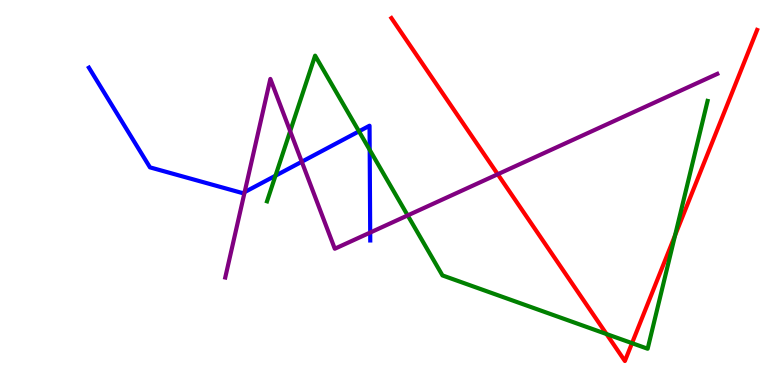[{'lines': ['blue', 'red'], 'intersections': []}, {'lines': ['green', 'red'], 'intersections': [{'x': 7.83, 'y': 1.32}, {'x': 8.16, 'y': 1.09}, {'x': 8.71, 'y': 3.89}]}, {'lines': ['purple', 'red'], 'intersections': [{'x': 6.42, 'y': 5.47}]}, {'lines': ['blue', 'green'], 'intersections': [{'x': 3.55, 'y': 5.44}, {'x': 4.63, 'y': 6.59}, {'x': 4.77, 'y': 6.11}]}, {'lines': ['blue', 'purple'], 'intersections': [{'x': 3.16, 'y': 5.01}, {'x': 3.89, 'y': 5.8}, {'x': 4.78, 'y': 3.96}]}, {'lines': ['green', 'purple'], 'intersections': [{'x': 3.74, 'y': 6.59}, {'x': 5.26, 'y': 4.4}]}]